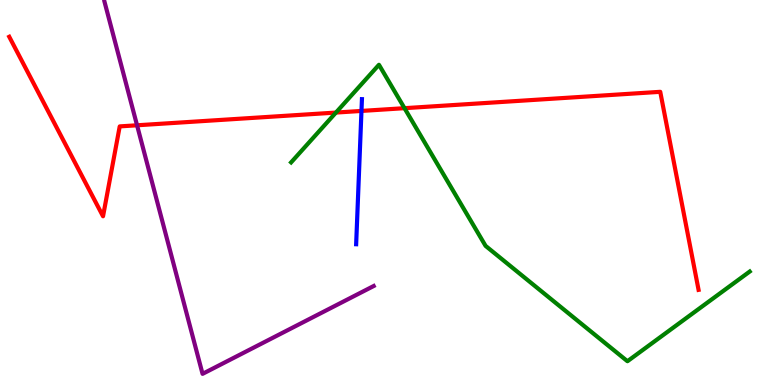[{'lines': ['blue', 'red'], 'intersections': [{'x': 4.66, 'y': 7.12}]}, {'lines': ['green', 'red'], 'intersections': [{'x': 4.33, 'y': 7.08}, {'x': 5.22, 'y': 7.19}]}, {'lines': ['purple', 'red'], 'intersections': [{'x': 1.77, 'y': 6.75}]}, {'lines': ['blue', 'green'], 'intersections': []}, {'lines': ['blue', 'purple'], 'intersections': []}, {'lines': ['green', 'purple'], 'intersections': []}]